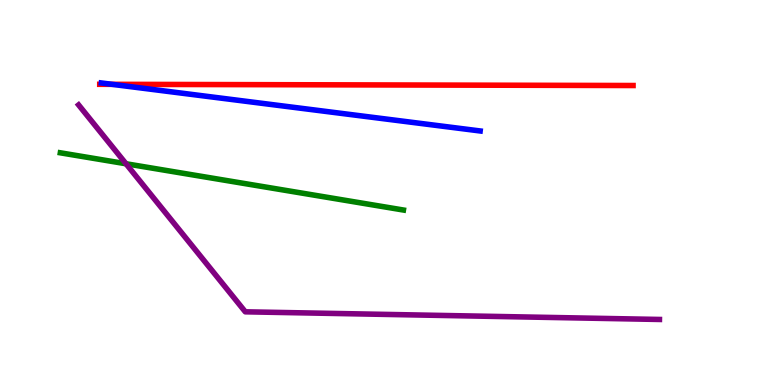[{'lines': ['blue', 'red'], 'intersections': [{'x': 1.45, 'y': 7.81}]}, {'lines': ['green', 'red'], 'intersections': []}, {'lines': ['purple', 'red'], 'intersections': []}, {'lines': ['blue', 'green'], 'intersections': []}, {'lines': ['blue', 'purple'], 'intersections': []}, {'lines': ['green', 'purple'], 'intersections': [{'x': 1.63, 'y': 5.75}]}]